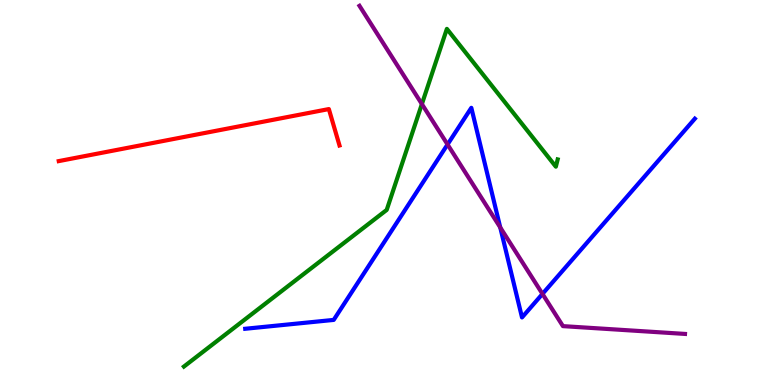[{'lines': ['blue', 'red'], 'intersections': []}, {'lines': ['green', 'red'], 'intersections': []}, {'lines': ['purple', 'red'], 'intersections': []}, {'lines': ['blue', 'green'], 'intersections': []}, {'lines': ['blue', 'purple'], 'intersections': [{'x': 5.77, 'y': 6.25}, {'x': 6.45, 'y': 4.09}, {'x': 7.0, 'y': 2.37}]}, {'lines': ['green', 'purple'], 'intersections': [{'x': 5.44, 'y': 7.3}]}]